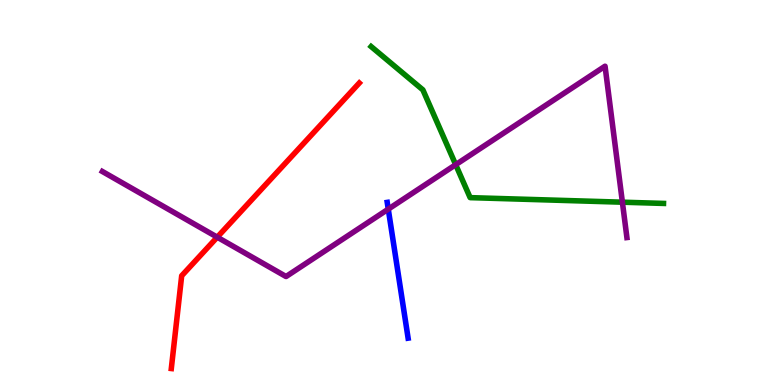[{'lines': ['blue', 'red'], 'intersections': []}, {'lines': ['green', 'red'], 'intersections': []}, {'lines': ['purple', 'red'], 'intersections': [{'x': 2.8, 'y': 3.84}]}, {'lines': ['blue', 'green'], 'intersections': []}, {'lines': ['blue', 'purple'], 'intersections': [{'x': 5.01, 'y': 4.57}]}, {'lines': ['green', 'purple'], 'intersections': [{'x': 5.88, 'y': 5.72}, {'x': 8.03, 'y': 4.75}]}]